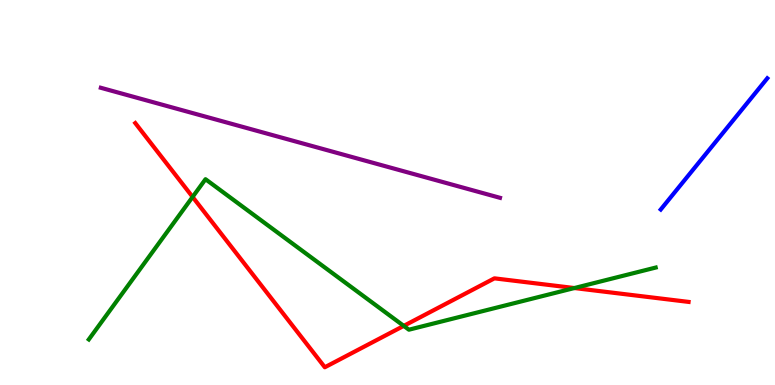[{'lines': ['blue', 'red'], 'intersections': []}, {'lines': ['green', 'red'], 'intersections': [{'x': 2.49, 'y': 4.88}, {'x': 5.21, 'y': 1.54}, {'x': 7.41, 'y': 2.52}]}, {'lines': ['purple', 'red'], 'intersections': []}, {'lines': ['blue', 'green'], 'intersections': []}, {'lines': ['blue', 'purple'], 'intersections': []}, {'lines': ['green', 'purple'], 'intersections': []}]